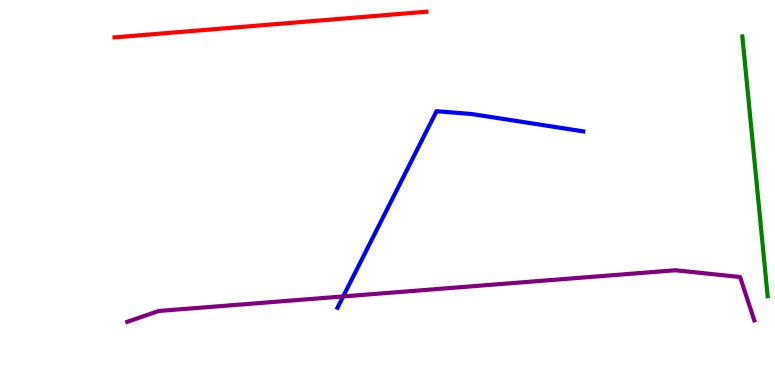[{'lines': ['blue', 'red'], 'intersections': []}, {'lines': ['green', 'red'], 'intersections': []}, {'lines': ['purple', 'red'], 'intersections': []}, {'lines': ['blue', 'green'], 'intersections': []}, {'lines': ['blue', 'purple'], 'intersections': [{'x': 4.43, 'y': 2.3}]}, {'lines': ['green', 'purple'], 'intersections': []}]